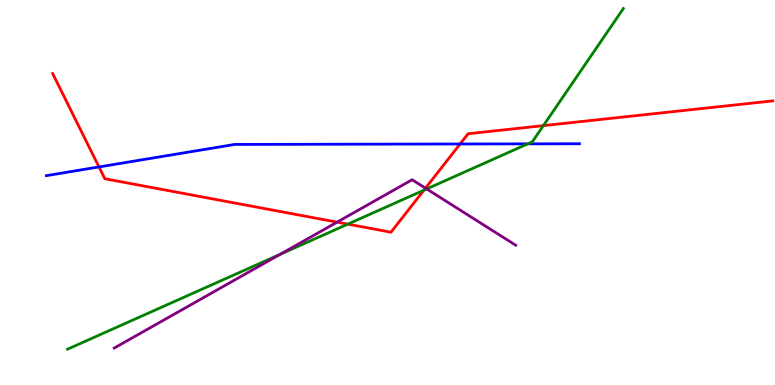[{'lines': ['blue', 'red'], 'intersections': [{'x': 1.28, 'y': 5.66}, {'x': 5.94, 'y': 6.26}]}, {'lines': ['green', 'red'], 'intersections': [{'x': 4.49, 'y': 4.18}, {'x': 5.47, 'y': 5.06}, {'x': 7.01, 'y': 6.74}]}, {'lines': ['purple', 'red'], 'intersections': [{'x': 4.35, 'y': 4.23}, {'x': 5.49, 'y': 5.11}]}, {'lines': ['blue', 'green'], 'intersections': [{'x': 6.81, 'y': 6.26}]}, {'lines': ['blue', 'purple'], 'intersections': []}, {'lines': ['green', 'purple'], 'intersections': [{'x': 3.61, 'y': 3.39}, {'x': 5.51, 'y': 5.09}]}]